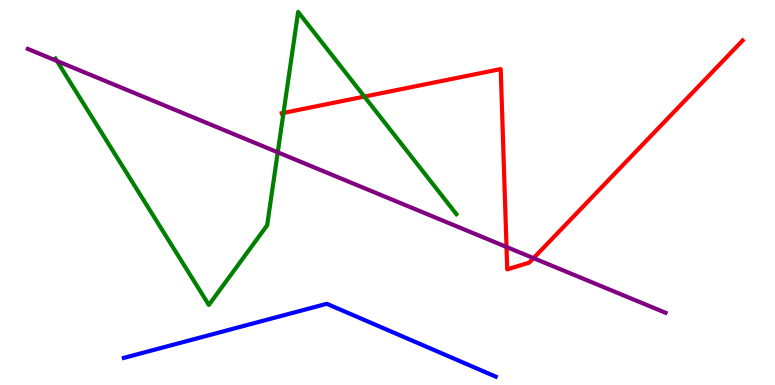[{'lines': ['blue', 'red'], 'intersections': []}, {'lines': ['green', 'red'], 'intersections': [{'x': 3.66, 'y': 7.07}, {'x': 4.7, 'y': 7.49}]}, {'lines': ['purple', 'red'], 'intersections': [{'x': 6.54, 'y': 3.59}, {'x': 6.88, 'y': 3.3}]}, {'lines': ['blue', 'green'], 'intersections': []}, {'lines': ['blue', 'purple'], 'intersections': []}, {'lines': ['green', 'purple'], 'intersections': [{'x': 0.735, 'y': 8.42}, {'x': 3.58, 'y': 6.04}]}]